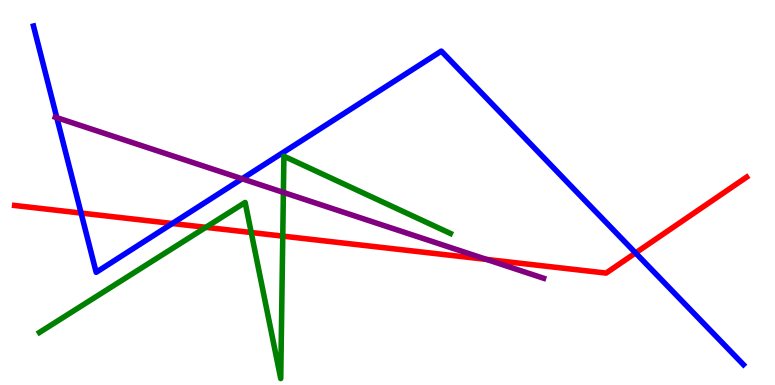[{'lines': ['blue', 'red'], 'intersections': [{'x': 1.05, 'y': 4.47}, {'x': 2.22, 'y': 4.19}, {'x': 8.2, 'y': 3.43}]}, {'lines': ['green', 'red'], 'intersections': [{'x': 2.66, 'y': 4.1}, {'x': 3.24, 'y': 3.96}, {'x': 3.65, 'y': 3.87}]}, {'lines': ['purple', 'red'], 'intersections': [{'x': 6.28, 'y': 3.26}]}, {'lines': ['blue', 'green'], 'intersections': []}, {'lines': ['blue', 'purple'], 'intersections': [{'x': 0.733, 'y': 6.94}, {'x': 3.12, 'y': 5.36}]}, {'lines': ['green', 'purple'], 'intersections': [{'x': 3.66, 'y': 5.0}]}]